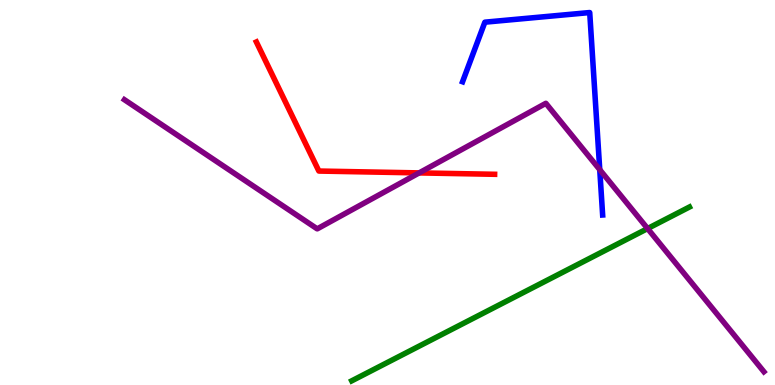[{'lines': ['blue', 'red'], 'intersections': []}, {'lines': ['green', 'red'], 'intersections': []}, {'lines': ['purple', 'red'], 'intersections': [{'x': 5.41, 'y': 5.51}]}, {'lines': ['blue', 'green'], 'intersections': []}, {'lines': ['blue', 'purple'], 'intersections': [{'x': 7.74, 'y': 5.59}]}, {'lines': ['green', 'purple'], 'intersections': [{'x': 8.36, 'y': 4.06}]}]